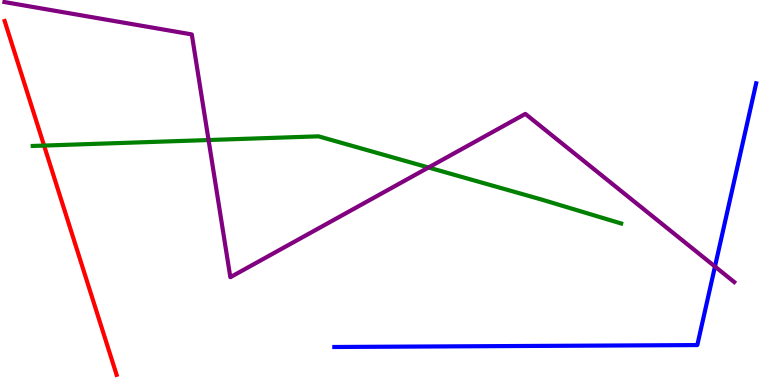[{'lines': ['blue', 'red'], 'intersections': []}, {'lines': ['green', 'red'], 'intersections': [{'x': 0.569, 'y': 6.22}]}, {'lines': ['purple', 'red'], 'intersections': []}, {'lines': ['blue', 'green'], 'intersections': []}, {'lines': ['blue', 'purple'], 'intersections': [{'x': 9.23, 'y': 3.08}]}, {'lines': ['green', 'purple'], 'intersections': [{'x': 2.69, 'y': 6.36}, {'x': 5.53, 'y': 5.65}]}]